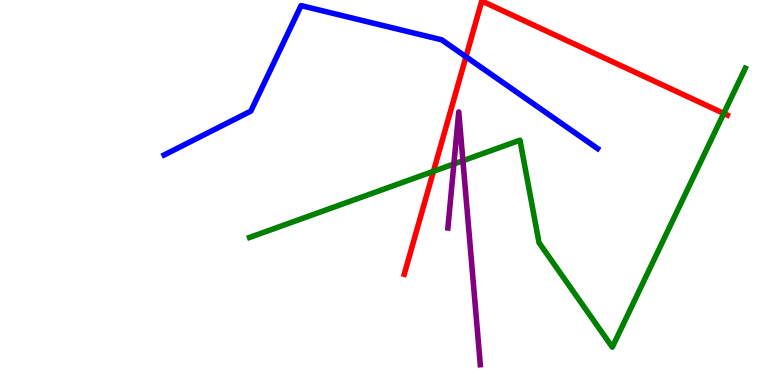[{'lines': ['blue', 'red'], 'intersections': [{'x': 6.01, 'y': 8.53}]}, {'lines': ['green', 'red'], 'intersections': [{'x': 5.59, 'y': 5.55}, {'x': 9.34, 'y': 7.05}]}, {'lines': ['purple', 'red'], 'intersections': []}, {'lines': ['blue', 'green'], 'intersections': []}, {'lines': ['blue', 'purple'], 'intersections': []}, {'lines': ['green', 'purple'], 'intersections': [{'x': 5.86, 'y': 5.74}, {'x': 5.97, 'y': 5.83}]}]